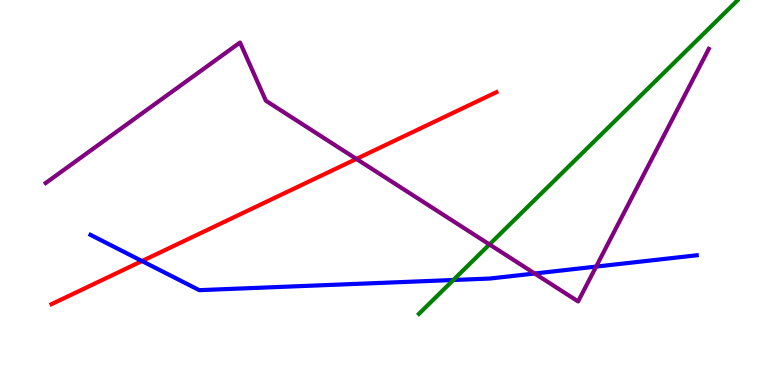[{'lines': ['blue', 'red'], 'intersections': [{'x': 1.83, 'y': 3.22}]}, {'lines': ['green', 'red'], 'intersections': []}, {'lines': ['purple', 'red'], 'intersections': [{'x': 4.6, 'y': 5.87}]}, {'lines': ['blue', 'green'], 'intersections': [{'x': 5.85, 'y': 2.73}]}, {'lines': ['blue', 'purple'], 'intersections': [{'x': 6.9, 'y': 2.9}, {'x': 7.69, 'y': 3.08}]}, {'lines': ['green', 'purple'], 'intersections': [{'x': 6.32, 'y': 3.65}]}]